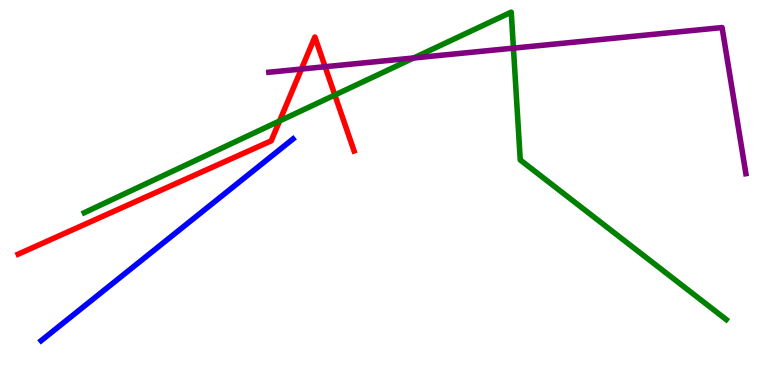[{'lines': ['blue', 'red'], 'intersections': []}, {'lines': ['green', 'red'], 'intersections': [{'x': 3.61, 'y': 6.86}, {'x': 4.32, 'y': 7.53}]}, {'lines': ['purple', 'red'], 'intersections': [{'x': 3.89, 'y': 8.21}, {'x': 4.19, 'y': 8.27}]}, {'lines': ['blue', 'green'], 'intersections': []}, {'lines': ['blue', 'purple'], 'intersections': []}, {'lines': ['green', 'purple'], 'intersections': [{'x': 5.34, 'y': 8.49}, {'x': 6.62, 'y': 8.75}]}]